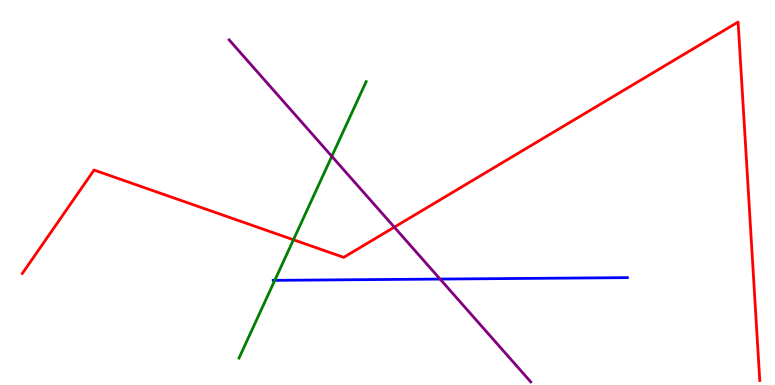[{'lines': ['blue', 'red'], 'intersections': []}, {'lines': ['green', 'red'], 'intersections': [{'x': 3.79, 'y': 3.77}]}, {'lines': ['purple', 'red'], 'intersections': [{'x': 5.09, 'y': 4.1}]}, {'lines': ['blue', 'green'], 'intersections': [{'x': 3.55, 'y': 2.72}]}, {'lines': ['blue', 'purple'], 'intersections': [{'x': 5.68, 'y': 2.75}]}, {'lines': ['green', 'purple'], 'intersections': [{'x': 4.28, 'y': 5.94}]}]